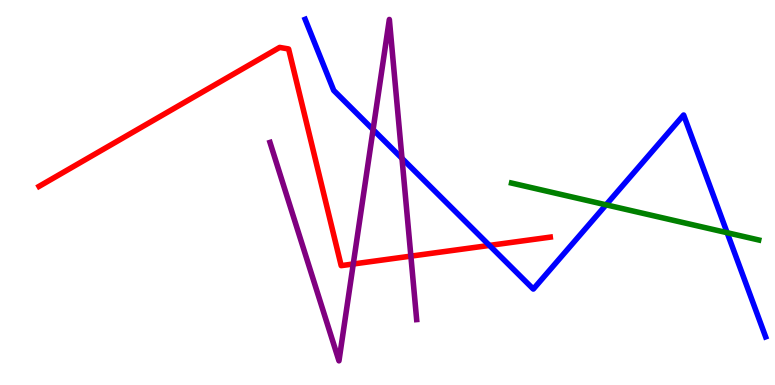[{'lines': ['blue', 'red'], 'intersections': [{'x': 6.32, 'y': 3.63}]}, {'lines': ['green', 'red'], 'intersections': []}, {'lines': ['purple', 'red'], 'intersections': [{'x': 4.56, 'y': 3.14}, {'x': 5.3, 'y': 3.35}]}, {'lines': ['blue', 'green'], 'intersections': [{'x': 7.82, 'y': 4.68}, {'x': 9.38, 'y': 3.96}]}, {'lines': ['blue', 'purple'], 'intersections': [{'x': 4.81, 'y': 6.63}, {'x': 5.19, 'y': 5.89}]}, {'lines': ['green', 'purple'], 'intersections': []}]